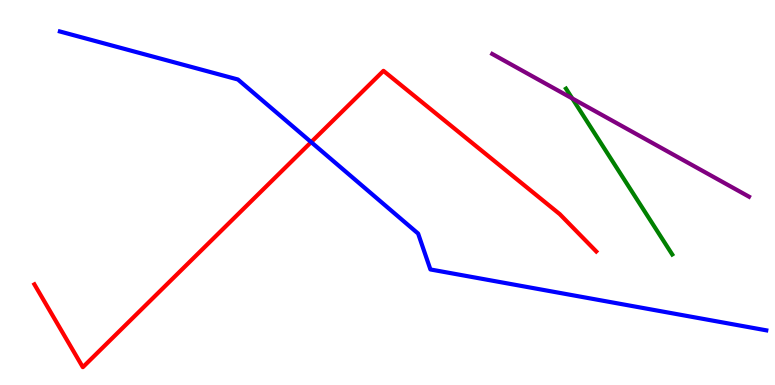[{'lines': ['blue', 'red'], 'intersections': [{'x': 4.01, 'y': 6.31}]}, {'lines': ['green', 'red'], 'intersections': []}, {'lines': ['purple', 'red'], 'intersections': []}, {'lines': ['blue', 'green'], 'intersections': []}, {'lines': ['blue', 'purple'], 'intersections': []}, {'lines': ['green', 'purple'], 'intersections': [{'x': 7.38, 'y': 7.44}]}]